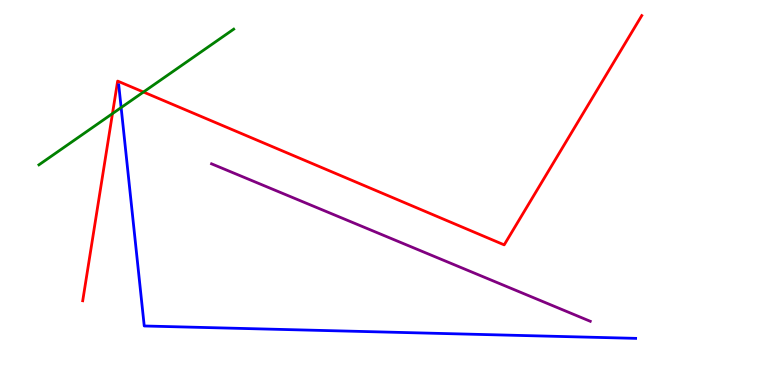[{'lines': ['blue', 'red'], 'intersections': []}, {'lines': ['green', 'red'], 'intersections': [{'x': 1.45, 'y': 7.05}, {'x': 1.85, 'y': 7.61}]}, {'lines': ['purple', 'red'], 'intersections': []}, {'lines': ['blue', 'green'], 'intersections': [{'x': 1.56, 'y': 7.21}]}, {'lines': ['blue', 'purple'], 'intersections': []}, {'lines': ['green', 'purple'], 'intersections': []}]